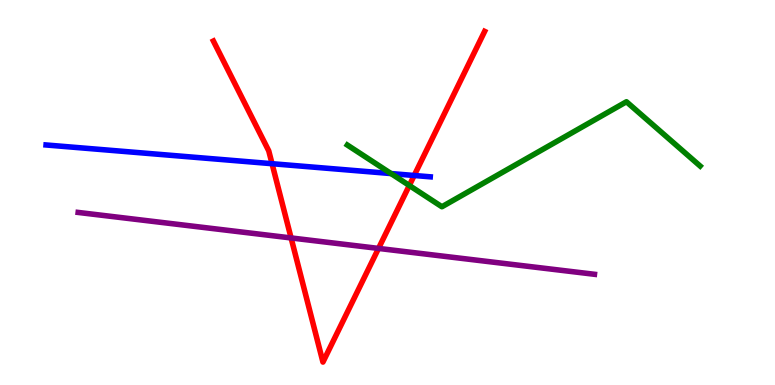[{'lines': ['blue', 'red'], 'intersections': [{'x': 3.51, 'y': 5.75}, {'x': 5.34, 'y': 5.44}]}, {'lines': ['green', 'red'], 'intersections': [{'x': 5.28, 'y': 5.18}]}, {'lines': ['purple', 'red'], 'intersections': [{'x': 3.76, 'y': 3.82}, {'x': 4.88, 'y': 3.55}]}, {'lines': ['blue', 'green'], 'intersections': [{'x': 5.05, 'y': 5.49}]}, {'lines': ['blue', 'purple'], 'intersections': []}, {'lines': ['green', 'purple'], 'intersections': []}]